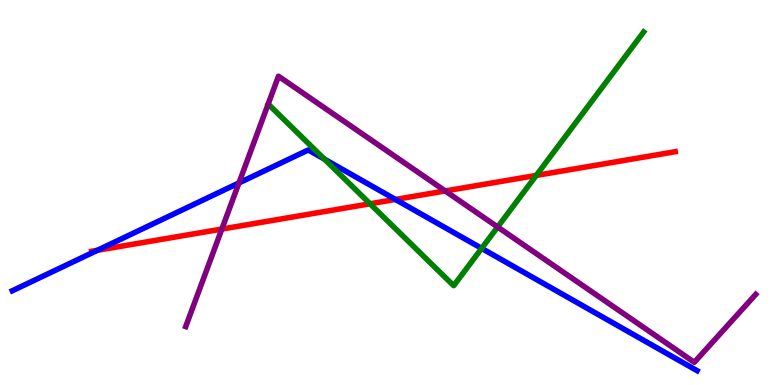[{'lines': ['blue', 'red'], 'intersections': [{'x': 1.26, 'y': 3.5}, {'x': 5.1, 'y': 4.82}]}, {'lines': ['green', 'red'], 'intersections': [{'x': 4.77, 'y': 4.71}, {'x': 6.92, 'y': 5.44}]}, {'lines': ['purple', 'red'], 'intersections': [{'x': 2.86, 'y': 4.05}, {'x': 5.74, 'y': 5.04}]}, {'lines': ['blue', 'green'], 'intersections': [{'x': 4.19, 'y': 5.87}, {'x': 6.21, 'y': 3.55}]}, {'lines': ['blue', 'purple'], 'intersections': [{'x': 3.08, 'y': 5.25}]}, {'lines': ['green', 'purple'], 'intersections': [{'x': 6.42, 'y': 4.1}]}]